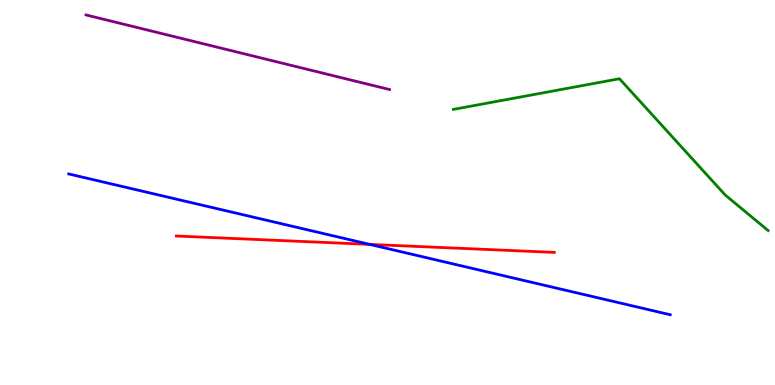[{'lines': ['blue', 'red'], 'intersections': [{'x': 4.77, 'y': 3.65}]}, {'lines': ['green', 'red'], 'intersections': []}, {'lines': ['purple', 'red'], 'intersections': []}, {'lines': ['blue', 'green'], 'intersections': []}, {'lines': ['blue', 'purple'], 'intersections': []}, {'lines': ['green', 'purple'], 'intersections': []}]